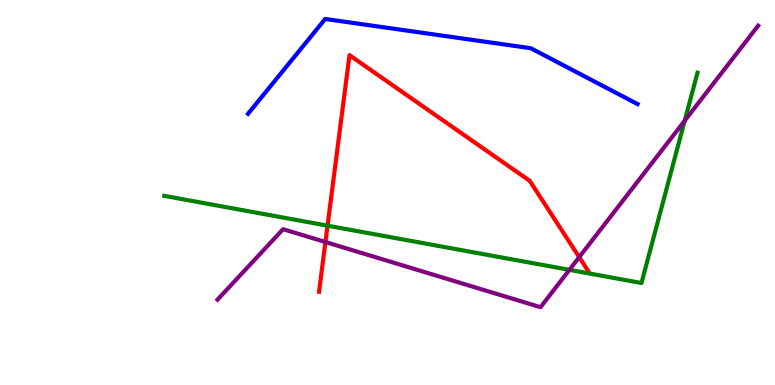[{'lines': ['blue', 'red'], 'intersections': []}, {'lines': ['green', 'red'], 'intersections': [{'x': 4.23, 'y': 4.14}]}, {'lines': ['purple', 'red'], 'intersections': [{'x': 4.2, 'y': 3.71}, {'x': 7.47, 'y': 3.32}]}, {'lines': ['blue', 'green'], 'intersections': []}, {'lines': ['blue', 'purple'], 'intersections': []}, {'lines': ['green', 'purple'], 'intersections': [{'x': 7.35, 'y': 2.99}, {'x': 8.83, 'y': 6.87}]}]